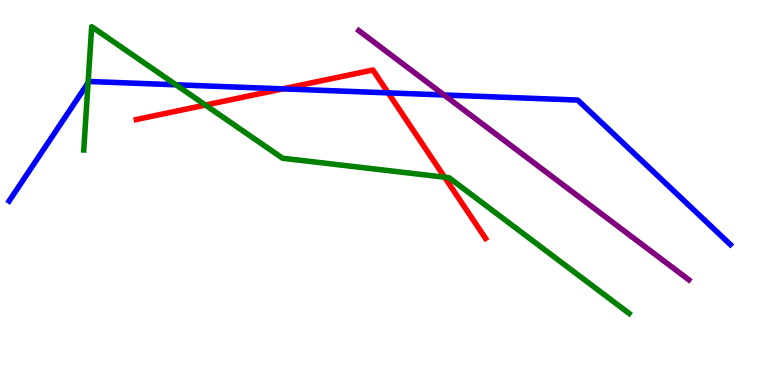[{'lines': ['blue', 'red'], 'intersections': [{'x': 3.65, 'y': 7.69}, {'x': 5.01, 'y': 7.59}]}, {'lines': ['green', 'red'], 'intersections': [{'x': 2.65, 'y': 7.27}, {'x': 5.74, 'y': 5.4}]}, {'lines': ['purple', 'red'], 'intersections': []}, {'lines': ['blue', 'green'], 'intersections': [{'x': 1.14, 'y': 7.85}, {'x': 2.27, 'y': 7.8}]}, {'lines': ['blue', 'purple'], 'intersections': [{'x': 5.73, 'y': 7.53}]}, {'lines': ['green', 'purple'], 'intersections': []}]